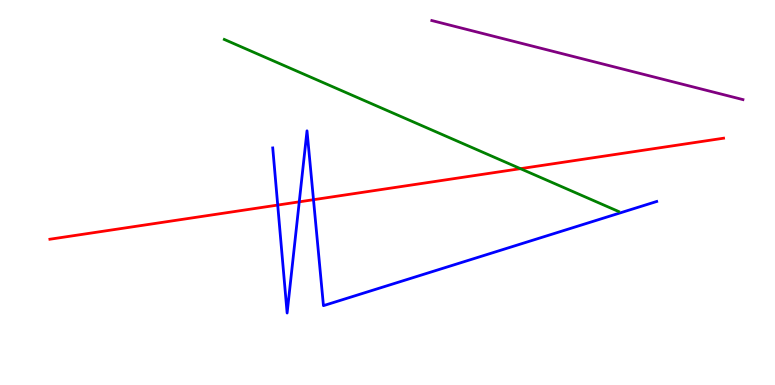[{'lines': ['blue', 'red'], 'intersections': [{'x': 3.58, 'y': 4.67}, {'x': 3.86, 'y': 4.76}, {'x': 4.04, 'y': 4.81}]}, {'lines': ['green', 'red'], 'intersections': [{'x': 6.72, 'y': 5.62}]}, {'lines': ['purple', 'red'], 'intersections': []}, {'lines': ['blue', 'green'], 'intersections': []}, {'lines': ['blue', 'purple'], 'intersections': []}, {'lines': ['green', 'purple'], 'intersections': []}]